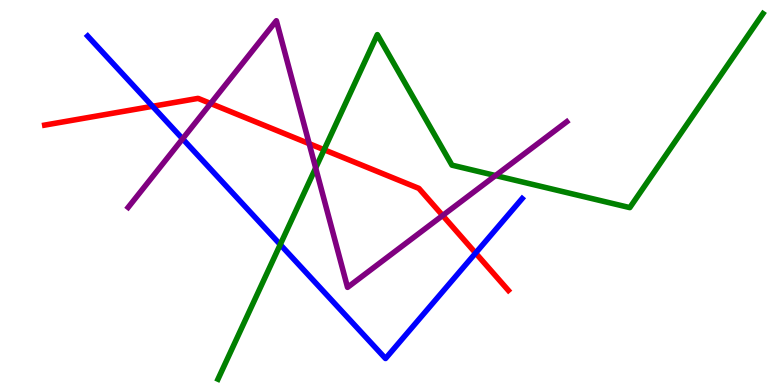[{'lines': ['blue', 'red'], 'intersections': [{'x': 1.97, 'y': 7.24}, {'x': 6.14, 'y': 3.43}]}, {'lines': ['green', 'red'], 'intersections': [{'x': 4.18, 'y': 6.11}]}, {'lines': ['purple', 'red'], 'intersections': [{'x': 2.72, 'y': 7.31}, {'x': 3.99, 'y': 6.27}, {'x': 5.71, 'y': 4.4}]}, {'lines': ['blue', 'green'], 'intersections': [{'x': 3.62, 'y': 3.65}]}, {'lines': ['blue', 'purple'], 'intersections': [{'x': 2.36, 'y': 6.39}]}, {'lines': ['green', 'purple'], 'intersections': [{'x': 4.07, 'y': 5.64}, {'x': 6.39, 'y': 5.44}]}]